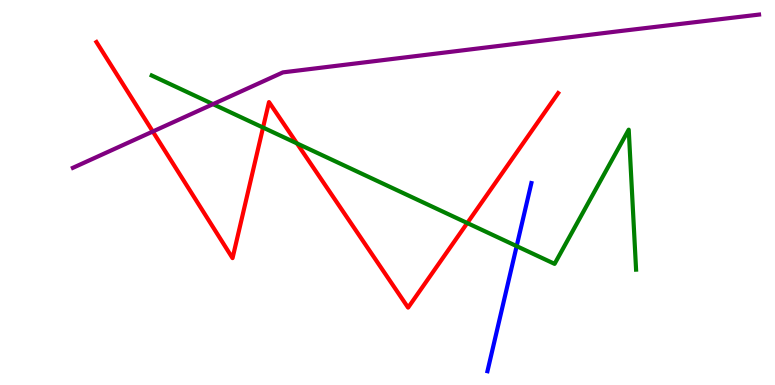[{'lines': ['blue', 'red'], 'intersections': []}, {'lines': ['green', 'red'], 'intersections': [{'x': 3.39, 'y': 6.69}, {'x': 3.83, 'y': 6.28}, {'x': 6.03, 'y': 4.21}]}, {'lines': ['purple', 'red'], 'intersections': [{'x': 1.97, 'y': 6.58}]}, {'lines': ['blue', 'green'], 'intersections': [{'x': 6.67, 'y': 3.61}]}, {'lines': ['blue', 'purple'], 'intersections': []}, {'lines': ['green', 'purple'], 'intersections': [{'x': 2.75, 'y': 7.29}]}]